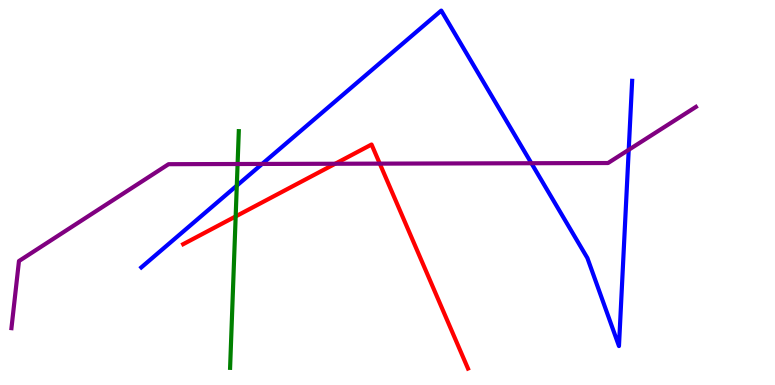[{'lines': ['blue', 'red'], 'intersections': []}, {'lines': ['green', 'red'], 'intersections': [{'x': 3.04, 'y': 4.38}]}, {'lines': ['purple', 'red'], 'intersections': [{'x': 4.33, 'y': 5.75}, {'x': 4.9, 'y': 5.75}]}, {'lines': ['blue', 'green'], 'intersections': [{'x': 3.06, 'y': 5.18}]}, {'lines': ['blue', 'purple'], 'intersections': [{'x': 3.38, 'y': 5.74}, {'x': 6.86, 'y': 5.76}, {'x': 8.11, 'y': 6.11}]}, {'lines': ['green', 'purple'], 'intersections': [{'x': 3.07, 'y': 5.74}]}]